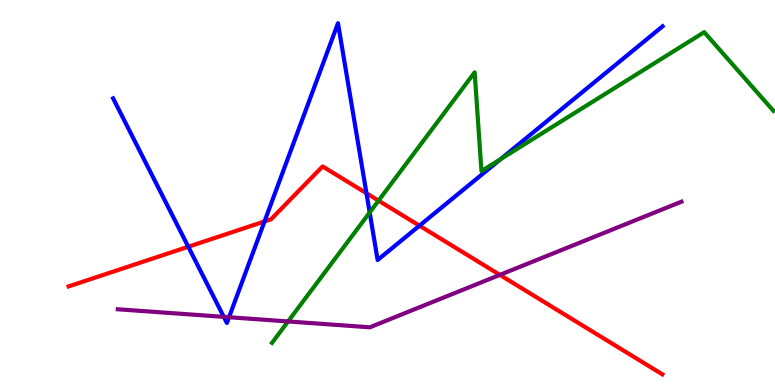[{'lines': ['blue', 'red'], 'intersections': [{'x': 2.43, 'y': 3.59}, {'x': 3.41, 'y': 4.25}, {'x': 4.73, 'y': 4.98}, {'x': 5.41, 'y': 4.14}]}, {'lines': ['green', 'red'], 'intersections': [{'x': 4.88, 'y': 4.79}]}, {'lines': ['purple', 'red'], 'intersections': [{'x': 6.45, 'y': 2.86}]}, {'lines': ['blue', 'green'], 'intersections': [{'x': 4.77, 'y': 4.48}, {'x': 6.46, 'y': 5.87}]}, {'lines': ['blue', 'purple'], 'intersections': [{'x': 2.89, 'y': 1.77}, {'x': 2.96, 'y': 1.76}]}, {'lines': ['green', 'purple'], 'intersections': [{'x': 3.72, 'y': 1.65}]}]